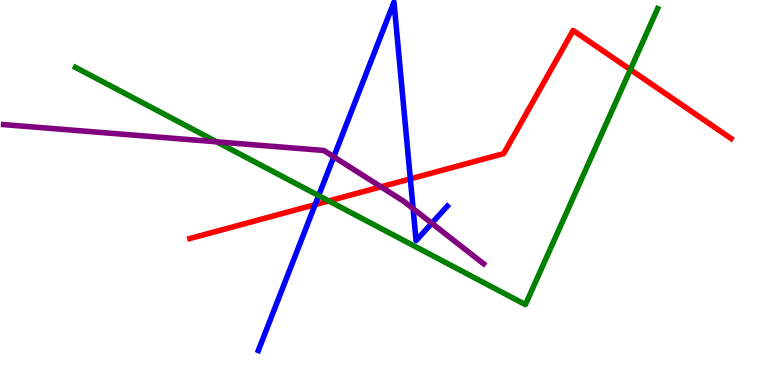[{'lines': ['blue', 'red'], 'intersections': [{'x': 4.07, 'y': 4.68}, {'x': 5.29, 'y': 5.35}]}, {'lines': ['green', 'red'], 'intersections': [{'x': 4.24, 'y': 4.78}, {'x': 8.13, 'y': 8.19}]}, {'lines': ['purple', 'red'], 'intersections': [{'x': 4.92, 'y': 5.15}]}, {'lines': ['blue', 'green'], 'intersections': [{'x': 4.11, 'y': 4.92}]}, {'lines': ['blue', 'purple'], 'intersections': [{'x': 4.31, 'y': 5.93}, {'x': 5.33, 'y': 4.58}, {'x': 5.57, 'y': 4.2}]}, {'lines': ['green', 'purple'], 'intersections': [{'x': 2.8, 'y': 6.32}]}]